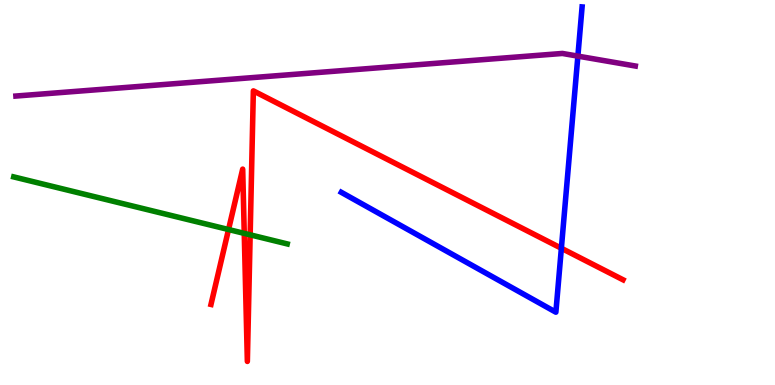[{'lines': ['blue', 'red'], 'intersections': [{'x': 7.24, 'y': 3.55}]}, {'lines': ['green', 'red'], 'intersections': [{'x': 2.95, 'y': 4.04}, {'x': 3.15, 'y': 3.94}, {'x': 3.23, 'y': 3.9}]}, {'lines': ['purple', 'red'], 'intersections': []}, {'lines': ['blue', 'green'], 'intersections': []}, {'lines': ['blue', 'purple'], 'intersections': [{'x': 7.46, 'y': 8.54}]}, {'lines': ['green', 'purple'], 'intersections': []}]